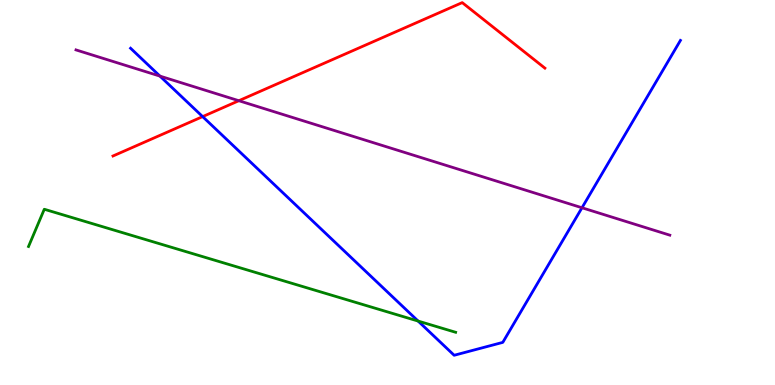[{'lines': ['blue', 'red'], 'intersections': [{'x': 2.61, 'y': 6.97}]}, {'lines': ['green', 'red'], 'intersections': []}, {'lines': ['purple', 'red'], 'intersections': [{'x': 3.08, 'y': 7.38}]}, {'lines': ['blue', 'green'], 'intersections': [{'x': 5.39, 'y': 1.66}]}, {'lines': ['blue', 'purple'], 'intersections': [{'x': 2.06, 'y': 8.02}, {'x': 7.51, 'y': 4.6}]}, {'lines': ['green', 'purple'], 'intersections': []}]